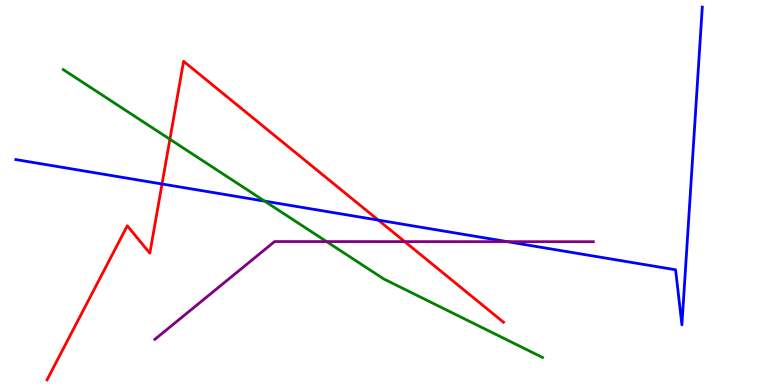[{'lines': ['blue', 'red'], 'intersections': [{'x': 2.09, 'y': 5.22}, {'x': 4.88, 'y': 4.28}]}, {'lines': ['green', 'red'], 'intersections': [{'x': 2.19, 'y': 6.38}]}, {'lines': ['purple', 'red'], 'intersections': [{'x': 5.22, 'y': 3.72}]}, {'lines': ['blue', 'green'], 'intersections': [{'x': 3.41, 'y': 4.78}]}, {'lines': ['blue', 'purple'], 'intersections': [{'x': 6.55, 'y': 3.72}]}, {'lines': ['green', 'purple'], 'intersections': [{'x': 4.21, 'y': 3.73}]}]